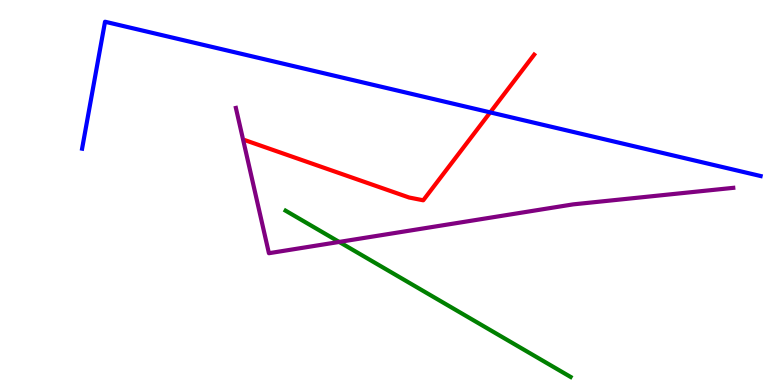[{'lines': ['blue', 'red'], 'intersections': [{'x': 6.33, 'y': 7.08}]}, {'lines': ['green', 'red'], 'intersections': []}, {'lines': ['purple', 'red'], 'intersections': []}, {'lines': ['blue', 'green'], 'intersections': []}, {'lines': ['blue', 'purple'], 'intersections': []}, {'lines': ['green', 'purple'], 'intersections': [{'x': 4.38, 'y': 3.72}]}]